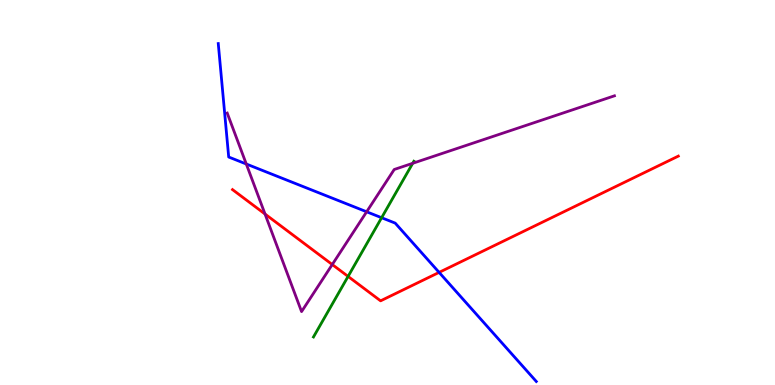[{'lines': ['blue', 'red'], 'intersections': [{'x': 5.67, 'y': 2.92}]}, {'lines': ['green', 'red'], 'intersections': [{'x': 4.49, 'y': 2.82}]}, {'lines': ['purple', 'red'], 'intersections': [{'x': 3.42, 'y': 4.44}, {'x': 4.29, 'y': 3.13}]}, {'lines': ['blue', 'green'], 'intersections': [{'x': 4.92, 'y': 4.34}]}, {'lines': ['blue', 'purple'], 'intersections': [{'x': 3.18, 'y': 5.74}, {'x': 4.73, 'y': 4.5}]}, {'lines': ['green', 'purple'], 'intersections': [{'x': 5.33, 'y': 5.76}]}]